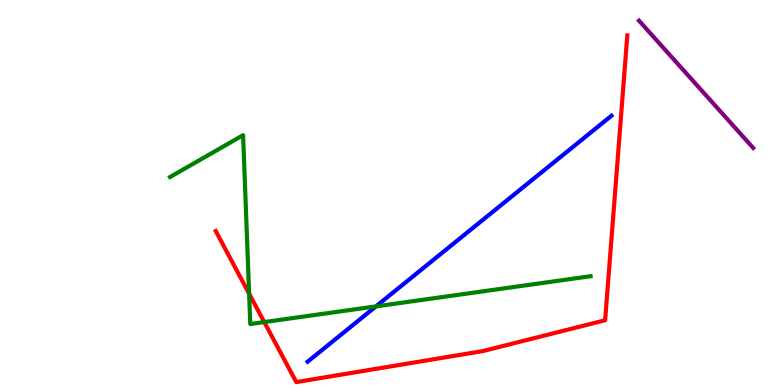[{'lines': ['blue', 'red'], 'intersections': []}, {'lines': ['green', 'red'], 'intersections': [{'x': 3.21, 'y': 2.37}, {'x': 3.41, 'y': 1.63}]}, {'lines': ['purple', 'red'], 'intersections': []}, {'lines': ['blue', 'green'], 'intersections': [{'x': 4.85, 'y': 2.04}]}, {'lines': ['blue', 'purple'], 'intersections': []}, {'lines': ['green', 'purple'], 'intersections': []}]